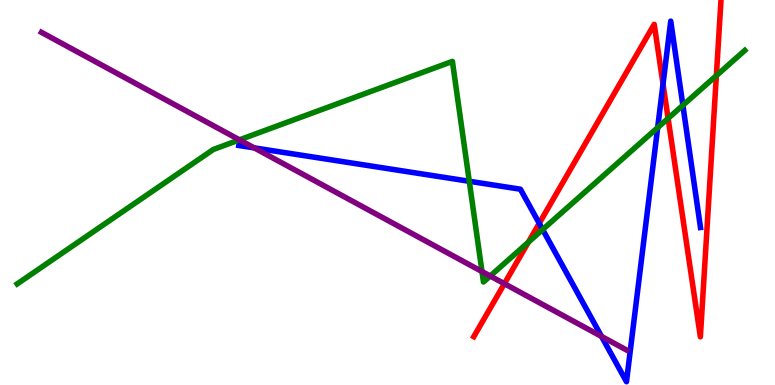[{'lines': ['blue', 'red'], 'intersections': [{'x': 6.96, 'y': 4.2}, {'x': 8.56, 'y': 7.82}]}, {'lines': ['green', 'red'], 'intersections': [{'x': 6.82, 'y': 3.71}, {'x': 8.62, 'y': 6.93}, {'x': 9.24, 'y': 8.04}]}, {'lines': ['purple', 'red'], 'intersections': [{'x': 6.51, 'y': 2.63}]}, {'lines': ['blue', 'green'], 'intersections': [{'x': 6.06, 'y': 5.29}, {'x': 7.0, 'y': 4.04}, {'x': 8.49, 'y': 6.69}, {'x': 8.81, 'y': 7.27}]}, {'lines': ['blue', 'purple'], 'intersections': [{'x': 3.28, 'y': 6.16}, {'x': 7.76, 'y': 1.26}]}, {'lines': ['green', 'purple'], 'intersections': [{'x': 3.09, 'y': 6.37}, {'x': 6.22, 'y': 2.95}, {'x': 6.33, 'y': 2.83}]}]